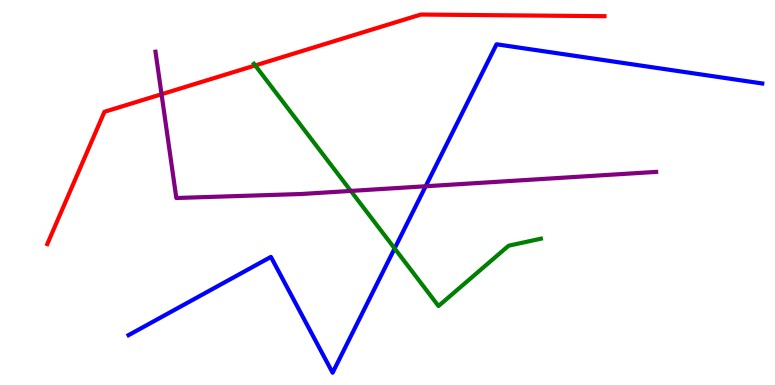[{'lines': ['blue', 'red'], 'intersections': []}, {'lines': ['green', 'red'], 'intersections': [{'x': 3.29, 'y': 8.3}]}, {'lines': ['purple', 'red'], 'intersections': [{'x': 2.08, 'y': 7.55}]}, {'lines': ['blue', 'green'], 'intersections': [{'x': 5.09, 'y': 3.55}]}, {'lines': ['blue', 'purple'], 'intersections': [{'x': 5.49, 'y': 5.16}]}, {'lines': ['green', 'purple'], 'intersections': [{'x': 4.53, 'y': 5.04}]}]